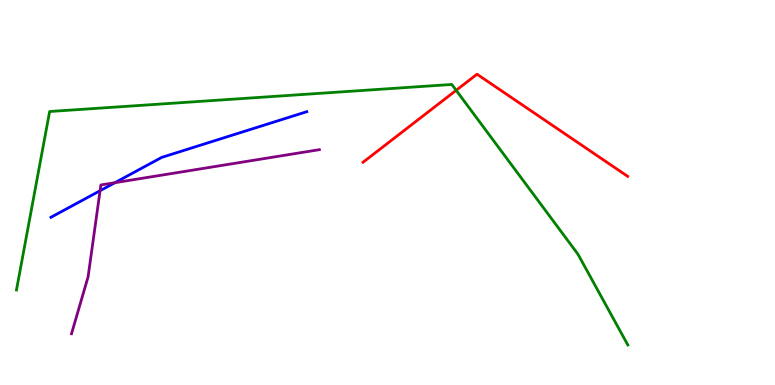[{'lines': ['blue', 'red'], 'intersections': []}, {'lines': ['green', 'red'], 'intersections': [{'x': 5.89, 'y': 7.65}]}, {'lines': ['purple', 'red'], 'intersections': []}, {'lines': ['blue', 'green'], 'intersections': []}, {'lines': ['blue', 'purple'], 'intersections': [{'x': 1.29, 'y': 5.05}, {'x': 1.48, 'y': 5.25}]}, {'lines': ['green', 'purple'], 'intersections': []}]